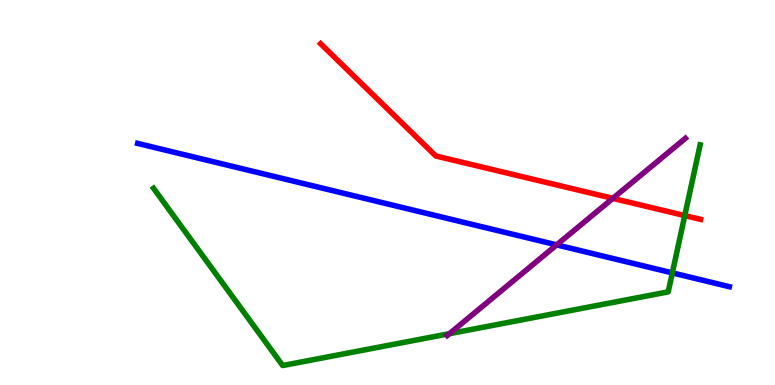[{'lines': ['blue', 'red'], 'intersections': []}, {'lines': ['green', 'red'], 'intersections': [{'x': 8.84, 'y': 4.4}]}, {'lines': ['purple', 'red'], 'intersections': [{'x': 7.91, 'y': 4.85}]}, {'lines': ['blue', 'green'], 'intersections': [{'x': 8.68, 'y': 2.91}]}, {'lines': ['blue', 'purple'], 'intersections': [{'x': 7.18, 'y': 3.64}]}, {'lines': ['green', 'purple'], 'intersections': [{'x': 5.8, 'y': 1.33}]}]